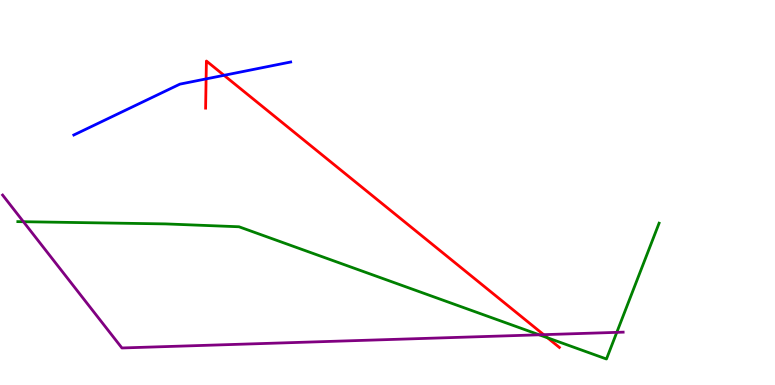[{'lines': ['blue', 'red'], 'intersections': [{'x': 2.66, 'y': 7.95}, {'x': 2.89, 'y': 8.04}]}, {'lines': ['green', 'red'], 'intersections': [{'x': 7.06, 'y': 1.23}]}, {'lines': ['purple', 'red'], 'intersections': [{'x': 7.01, 'y': 1.31}]}, {'lines': ['blue', 'green'], 'intersections': []}, {'lines': ['blue', 'purple'], 'intersections': []}, {'lines': ['green', 'purple'], 'intersections': [{'x': 0.302, 'y': 4.24}, {'x': 6.96, 'y': 1.3}, {'x': 7.96, 'y': 1.37}]}]